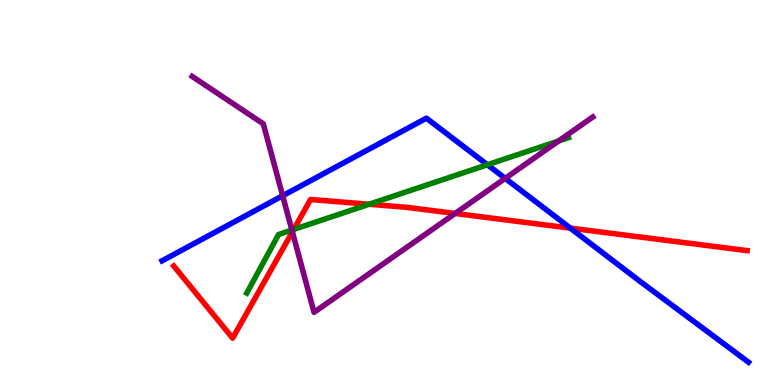[{'lines': ['blue', 'red'], 'intersections': [{'x': 7.36, 'y': 4.07}]}, {'lines': ['green', 'red'], 'intersections': [{'x': 3.79, 'y': 4.04}, {'x': 4.76, 'y': 4.69}]}, {'lines': ['purple', 'red'], 'intersections': [{'x': 3.77, 'y': 3.98}, {'x': 5.87, 'y': 4.46}]}, {'lines': ['blue', 'green'], 'intersections': [{'x': 6.29, 'y': 5.72}]}, {'lines': ['blue', 'purple'], 'intersections': [{'x': 3.65, 'y': 4.92}, {'x': 6.52, 'y': 5.37}]}, {'lines': ['green', 'purple'], 'intersections': [{'x': 3.77, 'y': 4.02}, {'x': 7.21, 'y': 6.34}]}]